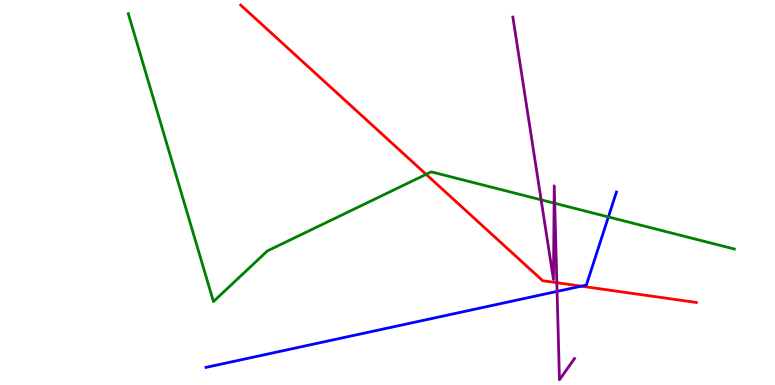[{'lines': ['blue', 'red'], 'intersections': [{'x': 7.5, 'y': 2.57}]}, {'lines': ['green', 'red'], 'intersections': [{'x': 5.5, 'y': 5.47}]}, {'lines': ['purple', 'red'], 'intersections': [{'x': 7.19, 'y': 2.66}]}, {'lines': ['blue', 'green'], 'intersections': [{'x': 7.85, 'y': 4.37}]}, {'lines': ['blue', 'purple'], 'intersections': [{'x': 7.19, 'y': 2.43}]}, {'lines': ['green', 'purple'], 'intersections': [{'x': 6.98, 'y': 4.81}, {'x': 7.15, 'y': 4.72}, {'x': 7.16, 'y': 4.72}]}]